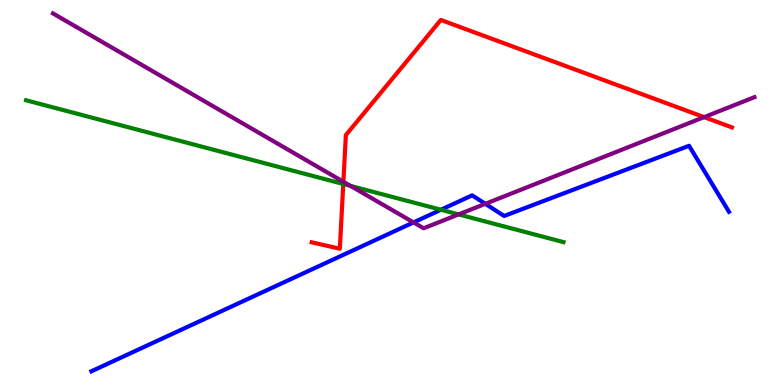[{'lines': ['blue', 'red'], 'intersections': []}, {'lines': ['green', 'red'], 'intersections': [{'x': 4.43, 'y': 5.22}]}, {'lines': ['purple', 'red'], 'intersections': [{'x': 4.43, 'y': 5.28}, {'x': 9.09, 'y': 6.96}]}, {'lines': ['blue', 'green'], 'intersections': [{'x': 5.69, 'y': 4.55}]}, {'lines': ['blue', 'purple'], 'intersections': [{'x': 5.34, 'y': 4.22}, {'x': 6.26, 'y': 4.71}]}, {'lines': ['green', 'purple'], 'intersections': [{'x': 4.52, 'y': 5.17}, {'x': 5.92, 'y': 4.43}]}]